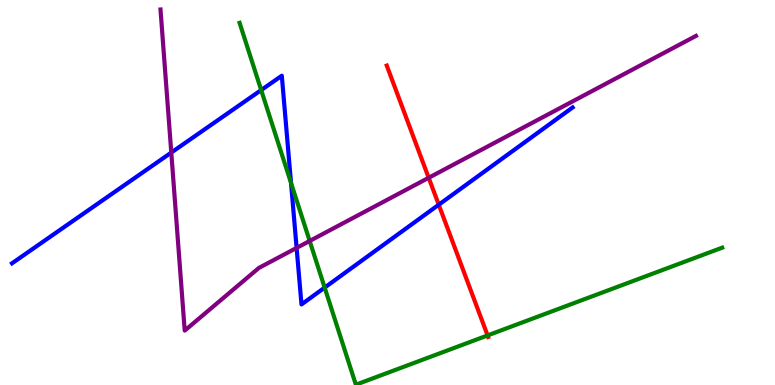[{'lines': ['blue', 'red'], 'intersections': [{'x': 5.66, 'y': 4.68}]}, {'lines': ['green', 'red'], 'intersections': [{'x': 6.29, 'y': 1.29}]}, {'lines': ['purple', 'red'], 'intersections': [{'x': 5.53, 'y': 5.38}]}, {'lines': ['blue', 'green'], 'intersections': [{'x': 3.37, 'y': 7.66}, {'x': 3.76, 'y': 5.25}, {'x': 4.19, 'y': 2.53}]}, {'lines': ['blue', 'purple'], 'intersections': [{'x': 2.21, 'y': 6.04}, {'x': 3.83, 'y': 3.56}]}, {'lines': ['green', 'purple'], 'intersections': [{'x': 4.0, 'y': 3.74}]}]